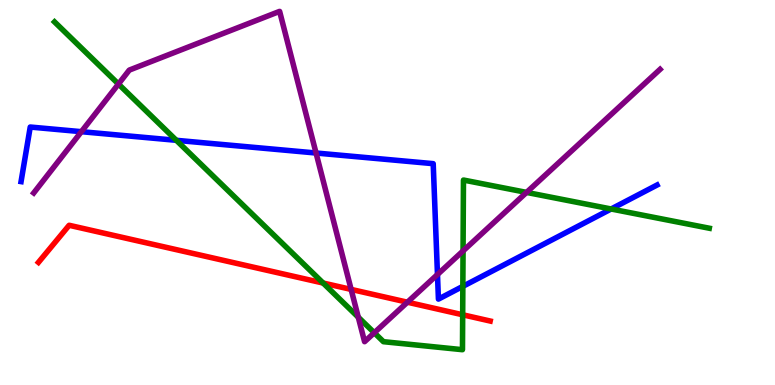[{'lines': ['blue', 'red'], 'intersections': []}, {'lines': ['green', 'red'], 'intersections': [{'x': 4.17, 'y': 2.65}, {'x': 5.97, 'y': 1.82}]}, {'lines': ['purple', 'red'], 'intersections': [{'x': 4.53, 'y': 2.48}, {'x': 5.26, 'y': 2.15}]}, {'lines': ['blue', 'green'], 'intersections': [{'x': 2.28, 'y': 6.36}, {'x': 5.97, 'y': 2.56}, {'x': 7.89, 'y': 4.57}]}, {'lines': ['blue', 'purple'], 'intersections': [{'x': 1.05, 'y': 6.58}, {'x': 4.08, 'y': 6.03}, {'x': 5.64, 'y': 2.87}]}, {'lines': ['green', 'purple'], 'intersections': [{'x': 1.53, 'y': 7.82}, {'x': 4.62, 'y': 1.76}, {'x': 4.83, 'y': 1.36}, {'x': 5.97, 'y': 3.48}, {'x': 6.79, 'y': 5.0}]}]